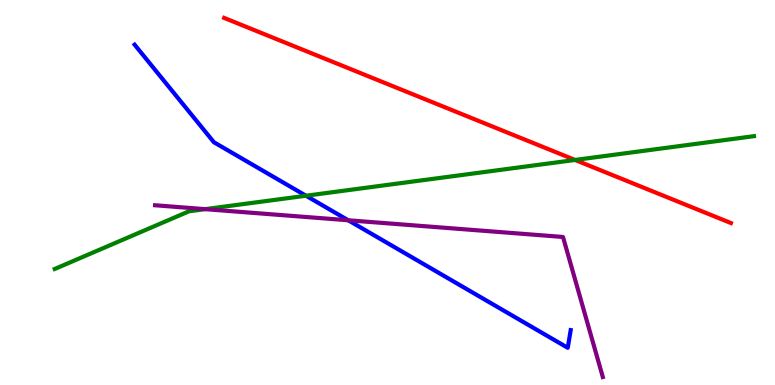[{'lines': ['blue', 'red'], 'intersections': []}, {'lines': ['green', 'red'], 'intersections': [{'x': 7.42, 'y': 5.85}]}, {'lines': ['purple', 'red'], 'intersections': []}, {'lines': ['blue', 'green'], 'intersections': [{'x': 3.95, 'y': 4.92}]}, {'lines': ['blue', 'purple'], 'intersections': [{'x': 4.49, 'y': 4.28}]}, {'lines': ['green', 'purple'], 'intersections': [{'x': 2.65, 'y': 4.57}]}]